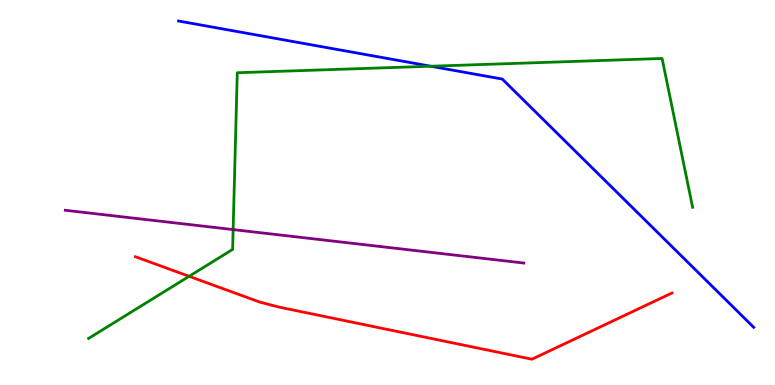[{'lines': ['blue', 'red'], 'intersections': []}, {'lines': ['green', 'red'], 'intersections': [{'x': 2.44, 'y': 2.82}]}, {'lines': ['purple', 'red'], 'intersections': []}, {'lines': ['blue', 'green'], 'intersections': [{'x': 5.56, 'y': 8.28}]}, {'lines': ['blue', 'purple'], 'intersections': []}, {'lines': ['green', 'purple'], 'intersections': [{'x': 3.01, 'y': 4.04}]}]